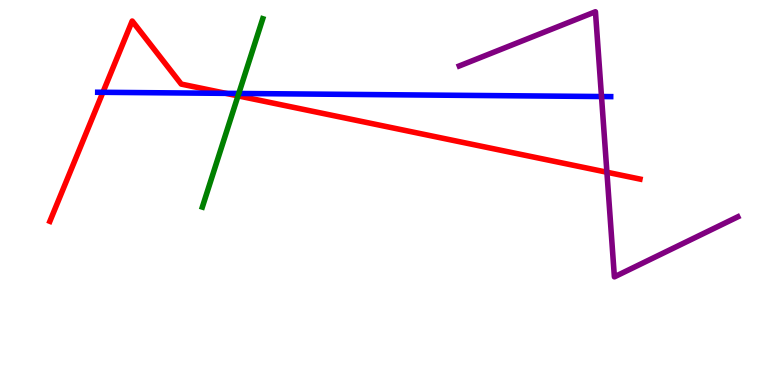[{'lines': ['blue', 'red'], 'intersections': [{'x': 1.33, 'y': 7.6}, {'x': 2.92, 'y': 7.58}]}, {'lines': ['green', 'red'], 'intersections': [{'x': 3.07, 'y': 7.51}]}, {'lines': ['purple', 'red'], 'intersections': [{'x': 7.83, 'y': 5.53}]}, {'lines': ['blue', 'green'], 'intersections': [{'x': 3.08, 'y': 7.57}]}, {'lines': ['blue', 'purple'], 'intersections': [{'x': 7.76, 'y': 7.49}]}, {'lines': ['green', 'purple'], 'intersections': []}]